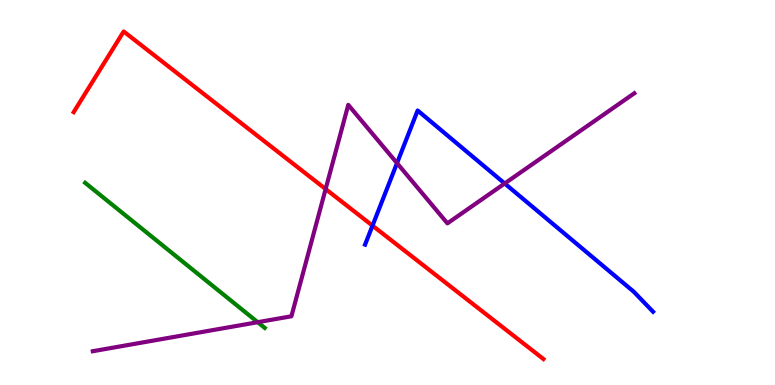[{'lines': ['blue', 'red'], 'intersections': [{'x': 4.81, 'y': 4.14}]}, {'lines': ['green', 'red'], 'intersections': []}, {'lines': ['purple', 'red'], 'intersections': [{'x': 4.2, 'y': 5.09}]}, {'lines': ['blue', 'green'], 'intersections': []}, {'lines': ['blue', 'purple'], 'intersections': [{'x': 5.12, 'y': 5.76}, {'x': 6.51, 'y': 5.23}]}, {'lines': ['green', 'purple'], 'intersections': [{'x': 3.33, 'y': 1.63}]}]